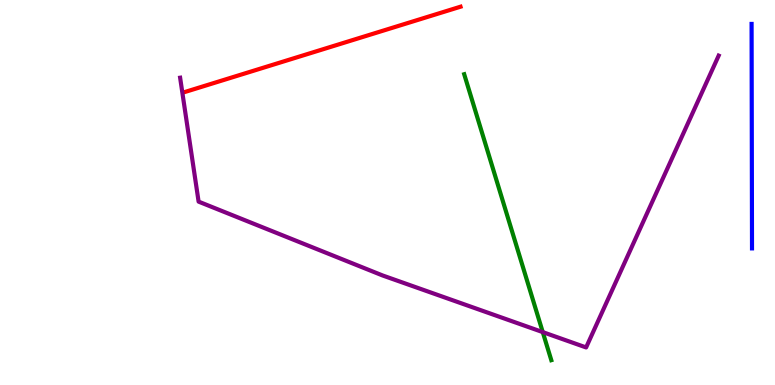[{'lines': ['blue', 'red'], 'intersections': []}, {'lines': ['green', 'red'], 'intersections': []}, {'lines': ['purple', 'red'], 'intersections': []}, {'lines': ['blue', 'green'], 'intersections': []}, {'lines': ['blue', 'purple'], 'intersections': []}, {'lines': ['green', 'purple'], 'intersections': [{'x': 7.0, 'y': 1.37}]}]